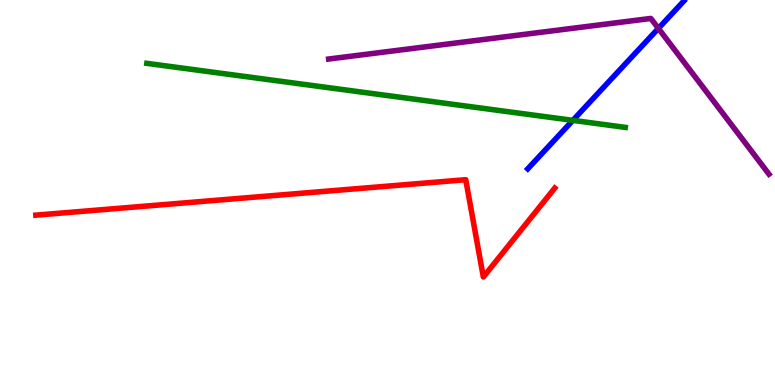[{'lines': ['blue', 'red'], 'intersections': []}, {'lines': ['green', 'red'], 'intersections': []}, {'lines': ['purple', 'red'], 'intersections': []}, {'lines': ['blue', 'green'], 'intersections': [{'x': 7.39, 'y': 6.87}]}, {'lines': ['blue', 'purple'], 'intersections': [{'x': 8.5, 'y': 9.26}]}, {'lines': ['green', 'purple'], 'intersections': []}]